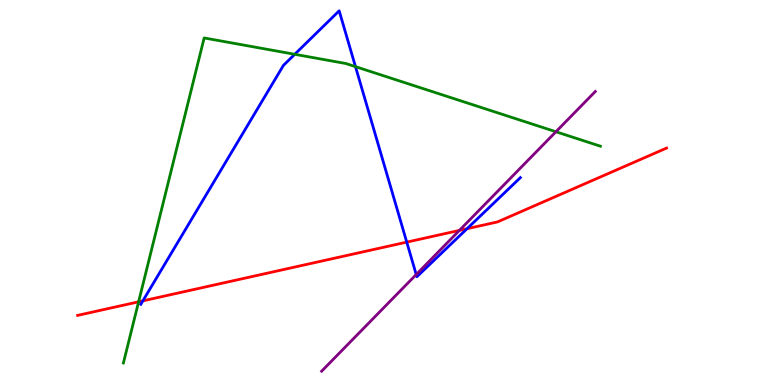[{'lines': ['blue', 'red'], 'intersections': [{'x': 1.84, 'y': 2.19}, {'x': 5.25, 'y': 3.71}, {'x': 6.03, 'y': 4.06}]}, {'lines': ['green', 'red'], 'intersections': [{'x': 1.79, 'y': 2.16}]}, {'lines': ['purple', 'red'], 'intersections': [{'x': 5.93, 'y': 4.02}]}, {'lines': ['blue', 'green'], 'intersections': [{'x': 3.8, 'y': 8.59}, {'x': 4.59, 'y': 8.27}]}, {'lines': ['blue', 'purple'], 'intersections': [{'x': 5.37, 'y': 2.87}]}, {'lines': ['green', 'purple'], 'intersections': [{'x': 7.17, 'y': 6.58}]}]